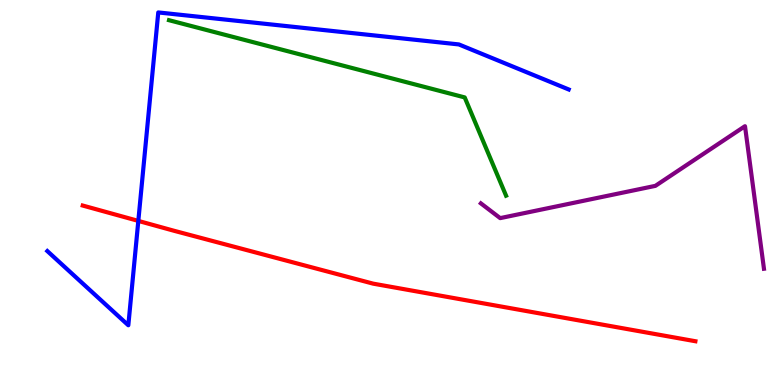[{'lines': ['blue', 'red'], 'intersections': [{'x': 1.78, 'y': 4.26}]}, {'lines': ['green', 'red'], 'intersections': []}, {'lines': ['purple', 'red'], 'intersections': []}, {'lines': ['blue', 'green'], 'intersections': []}, {'lines': ['blue', 'purple'], 'intersections': []}, {'lines': ['green', 'purple'], 'intersections': []}]